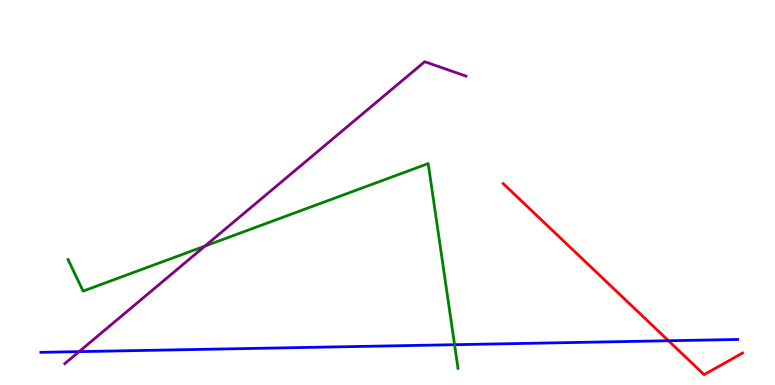[{'lines': ['blue', 'red'], 'intersections': [{'x': 8.63, 'y': 1.15}]}, {'lines': ['green', 'red'], 'intersections': []}, {'lines': ['purple', 'red'], 'intersections': []}, {'lines': ['blue', 'green'], 'intersections': [{'x': 5.87, 'y': 1.05}]}, {'lines': ['blue', 'purple'], 'intersections': [{'x': 1.02, 'y': 0.867}]}, {'lines': ['green', 'purple'], 'intersections': [{'x': 2.64, 'y': 3.61}]}]